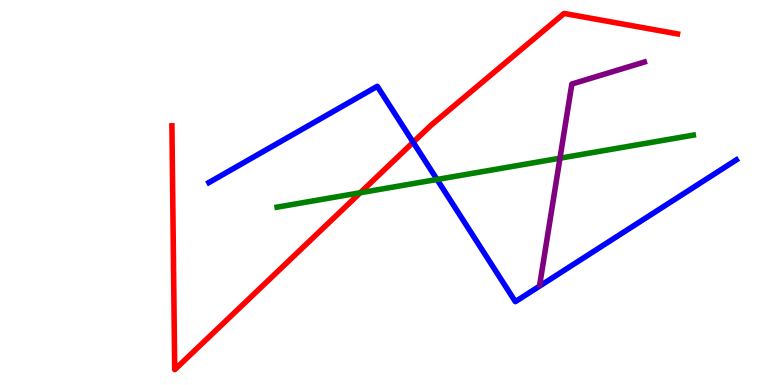[{'lines': ['blue', 'red'], 'intersections': [{'x': 5.33, 'y': 6.3}]}, {'lines': ['green', 'red'], 'intersections': [{'x': 4.65, 'y': 4.99}]}, {'lines': ['purple', 'red'], 'intersections': []}, {'lines': ['blue', 'green'], 'intersections': [{'x': 5.64, 'y': 5.34}]}, {'lines': ['blue', 'purple'], 'intersections': []}, {'lines': ['green', 'purple'], 'intersections': [{'x': 7.23, 'y': 5.89}]}]